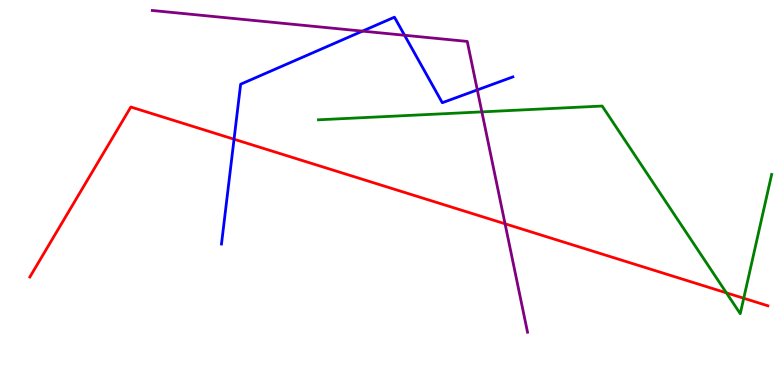[{'lines': ['blue', 'red'], 'intersections': [{'x': 3.02, 'y': 6.38}]}, {'lines': ['green', 'red'], 'intersections': [{'x': 9.37, 'y': 2.39}, {'x': 9.6, 'y': 2.25}]}, {'lines': ['purple', 'red'], 'intersections': [{'x': 6.52, 'y': 4.19}]}, {'lines': ['blue', 'green'], 'intersections': []}, {'lines': ['blue', 'purple'], 'intersections': [{'x': 4.68, 'y': 9.19}, {'x': 5.22, 'y': 9.08}, {'x': 6.16, 'y': 7.66}]}, {'lines': ['green', 'purple'], 'intersections': [{'x': 6.22, 'y': 7.09}]}]